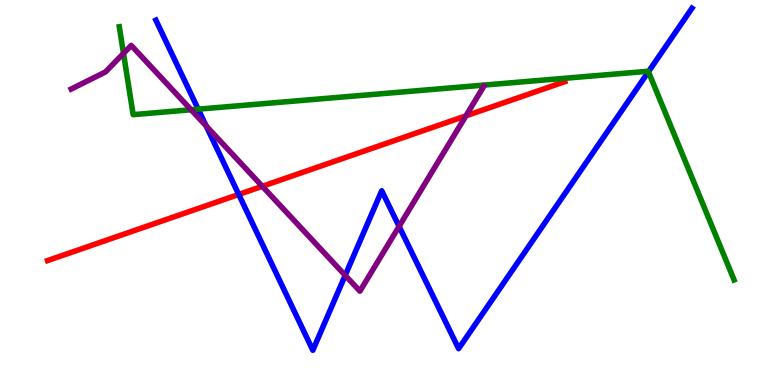[{'lines': ['blue', 'red'], 'intersections': [{'x': 3.08, 'y': 4.95}]}, {'lines': ['green', 'red'], 'intersections': []}, {'lines': ['purple', 'red'], 'intersections': [{'x': 3.38, 'y': 5.16}, {'x': 6.01, 'y': 6.99}]}, {'lines': ['blue', 'green'], 'intersections': [{'x': 2.56, 'y': 7.16}, {'x': 8.37, 'y': 8.14}]}, {'lines': ['blue', 'purple'], 'intersections': [{'x': 2.66, 'y': 6.73}, {'x': 4.45, 'y': 2.85}, {'x': 5.15, 'y': 4.12}]}, {'lines': ['green', 'purple'], 'intersections': [{'x': 1.59, 'y': 8.61}, {'x': 2.47, 'y': 7.15}]}]